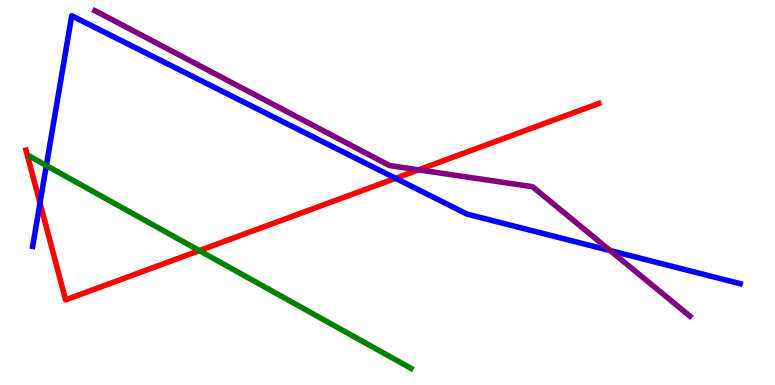[{'lines': ['blue', 'red'], 'intersections': [{'x': 0.516, 'y': 4.73}, {'x': 5.1, 'y': 5.37}]}, {'lines': ['green', 'red'], 'intersections': [{'x': 2.57, 'y': 3.49}]}, {'lines': ['purple', 'red'], 'intersections': [{'x': 5.4, 'y': 5.59}]}, {'lines': ['blue', 'green'], 'intersections': [{'x': 0.598, 'y': 5.7}]}, {'lines': ['blue', 'purple'], 'intersections': [{'x': 7.87, 'y': 3.49}]}, {'lines': ['green', 'purple'], 'intersections': []}]